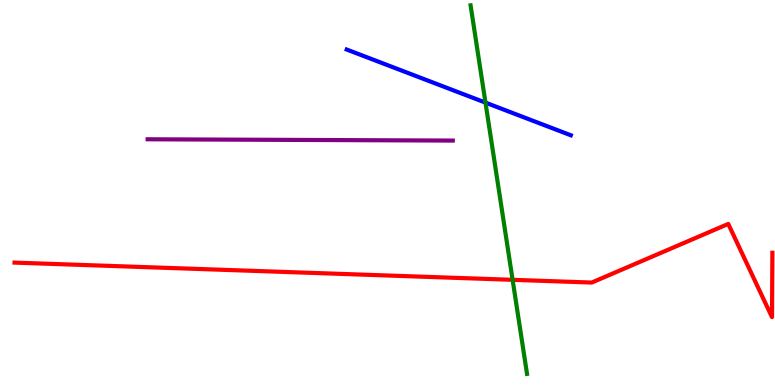[{'lines': ['blue', 'red'], 'intersections': []}, {'lines': ['green', 'red'], 'intersections': [{'x': 6.61, 'y': 2.73}]}, {'lines': ['purple', 'red'], 'intersections': []}, {'lines': ['blue', 'green'], 'intersections': [{'x': 6.26, 'y': 7.33}]}, {'lines': ['blue', 'purple'], 'intersections': []}, {'lines': ['green', 'purple'], 'intersections': []}]